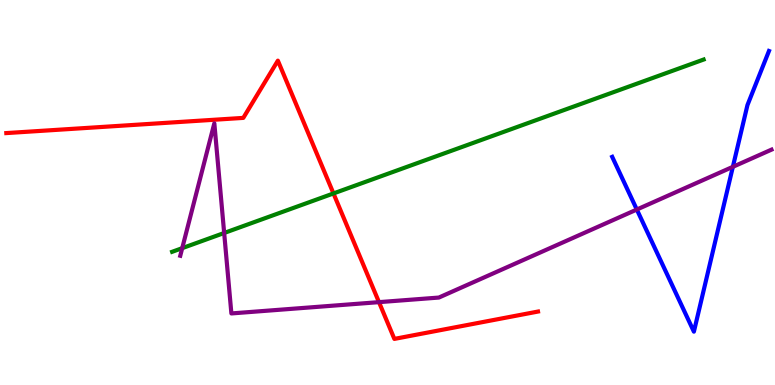[{'lines': ['blue', 'red'], 'intersections': []}, {'lines': ['green', 'red'], 'intersections': [{'x': 4.3, 'y': 4.98}]}, {'lines': ['purple', 'red'], 'intersections': [{'x': 4.89, 'y': 2.15}]}, {'lines': ['blue', 'green'], 'intersections': []}, {'lines': ['blue', 'purple'], 'intersections': [{'x': 8.22, 'y': 4.56}, {'x': 9.46, 'y': 5.67}]}, {'lines': ['green', 'purple'], 'intersections': [{'x': 2.35, 'y': 3.55}, {'x': 2.89, 'y': 3.95}]}]